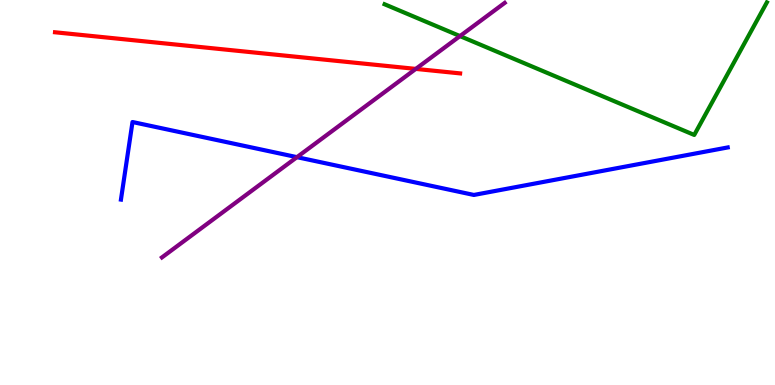[{'lines': ['blue', 'red'], 'intersections': []}, {'lines': ['green', 'red'], 'intersections': []}, {'lines': ['purple', 'red'], 'intersections': [{'x': 5.37, 'y': 8.21}]}, {'lines': ['blue', 'green'], 'intersections': []}, {'lines': ['blue', 'purple'], 'intersections': [{'x': 3.83, 'y': 5.92}]}, {'lines': ['green', 'purple'], 'intersections': [{'x': 5.94, 'y': 9.06}]}]